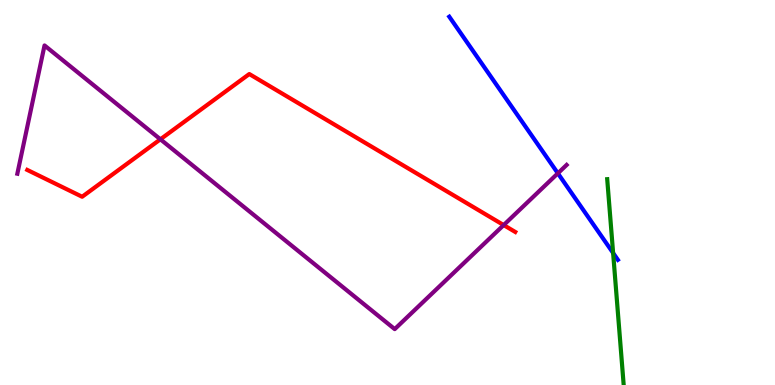[{'lines': ['blue', 'red'], 'intersections': []}, {'lines': ['green', 'red'], 'intersections': []}, {'lines': ['purple', 'red'], 'intersections': [{'x': 2.07, 'y': 6.38}, {'x': 6.5, 'y': 4.15}]}, {'lines': ['blue', 'green'], 'intersections': [{'x': 7.91, 'y': 3.43}]}, {'lines': ['blue', 'purple'], 'intersections': [{'x': 7.2, 'y': 5.5}]}, {'lines': ['green', 'purple'], 'intersections': []}]